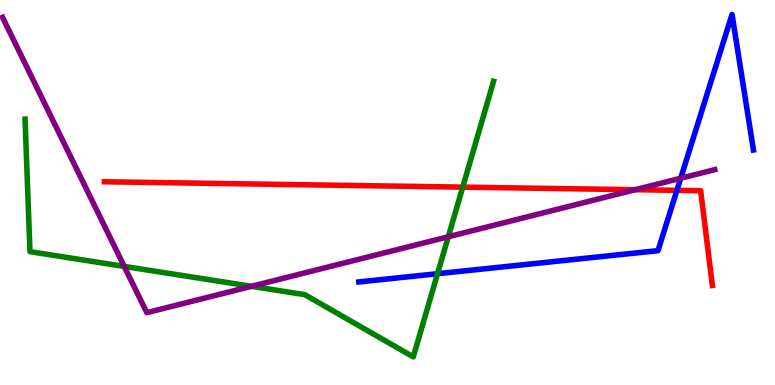[{'lines': ['blue', 'red'], 'intersections': [{'x': 8.73, 'y': 5.06}]}, {'lines': ['green', 'red'], 'intersections': [{'x': 5.97, 'y': 5.14}]}, {'lines': ['purple', 'red'], 'intersections': [{'x': 8.2, 'y': 5.07}]}, {'lines': ['blue', 'green'], 'intersections': [{'x': 5.65, 'y': 2.89}]}, {'lines': ['blue', 'purple'], 'intersections': [{'x': 8.78, 'y': 5.37}]}, {'lines': ['green', 'purple'], 'intersections': [{'x': 1.6, 'y': 3.08}, {'x': 3.24, 'y': 2.56}, {'x': 5.78, 'y': 3.85}]}]